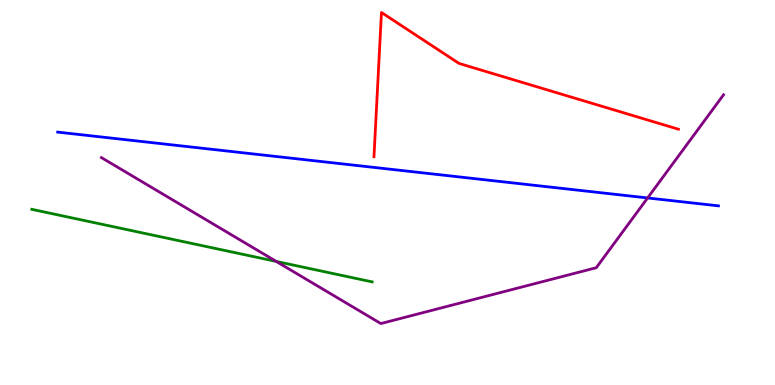[{'lines': ['blue', 'red'], 'intersections': []}, {'lines': ['green', 'red'], 'intersections': []}, {'lines': ['purple', 'red'], 'intersections': []}, {'lines': ['blue', 'green'], 'intersections': []}, {'lines': ['blue', 'purple'], 'intersections': [{'x': 8.36, 'y': 4.86}]}, {'lines': ['green', 'purple'], 'intersections': [{'x': 3.56, 'y': 3.21}]}]